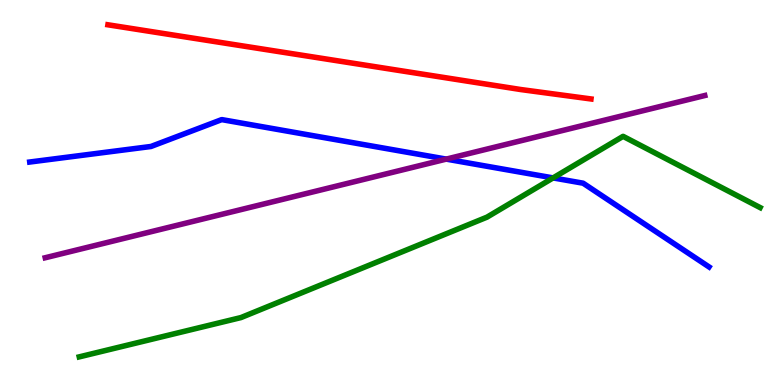[{'lines': ['blue', 'red'], 'intersections': []}, {'lines': ['green', 'red'], 'intersections': []}, {'lines': ['purple', 'red'], 'intersections': []}, {'lines': ['blue', 'green'], 'intersections': [{'x': 7.14, 'y': 5.38}]}, {'lines': ['blue', 'purple'], 'intersections': [{'x': 5.76, 'y': 5.87}]}, {'lines': ['green', 'purple'], 'intersections': []}]